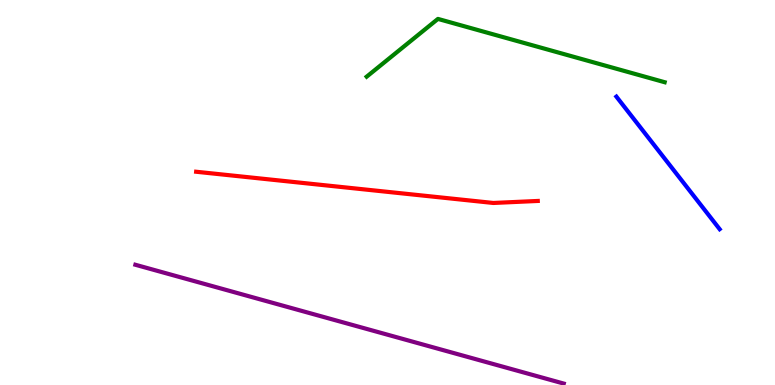[{'lines': ['blue', 'red'], 'intersections': []}, {'lines': ['green', 'red'], 'intersections': []}, {'lines': ['purple', 'red'], 'intersections': []}, {'lines': ['blue', 'green'], 'intersections': []}, {'lines': ['blue', 'purple'], 'intersections': []}, {'lines': ['green', 'purple'], 'intersections': []}]